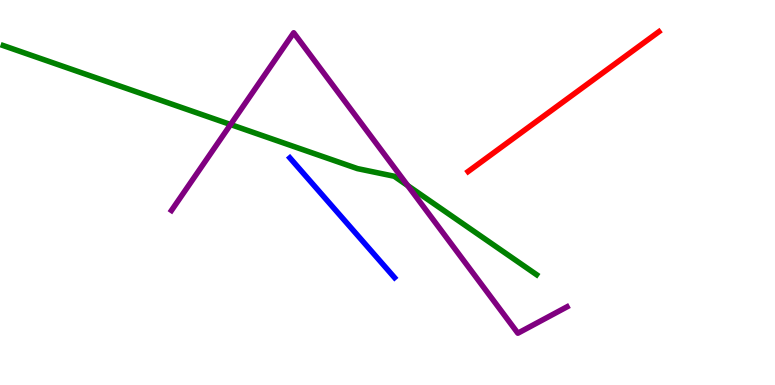[{'lines': ['blue', 'red'], 'intersections': []}, {'lines': ['green', 'red'], 'intersections': []}, {'lines': ['purple', 'red'], 'intersections': []}, {'lines': ['blue', 'green'], 'intersections': []}, {'lines': ['blue', 'purple'], 'intersections': []}, {'lines': ['green', 'purple'], 'intersections': [{'x': 2.98, 'y': 6.77}, {'x': 5.26, 'y': 5.18}]}]